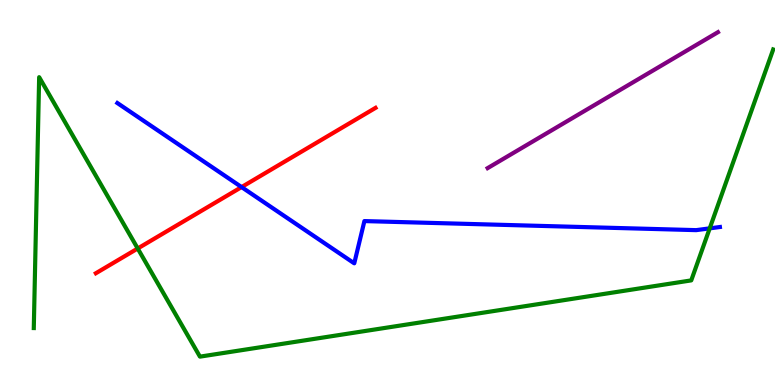[{'lines': ['blue', 'red'], 'intersections': [{'x': 3.12, 'y': 5.14}]}, {'lines': ['green', 'red'], 'intersections': [{'x': 1.78, 'y': 3.55}]}, {'lines': ['purple', 'red'], 'intersections': []}, {'lines': ['blue', 'green'], 'intersections': [{'x': 9.16, 'y': 4.07}]}, {'lines': ['blue', 'purple'], 'intersections': []}, {'lines': ['green', 'purple'], 'intersections': []}]